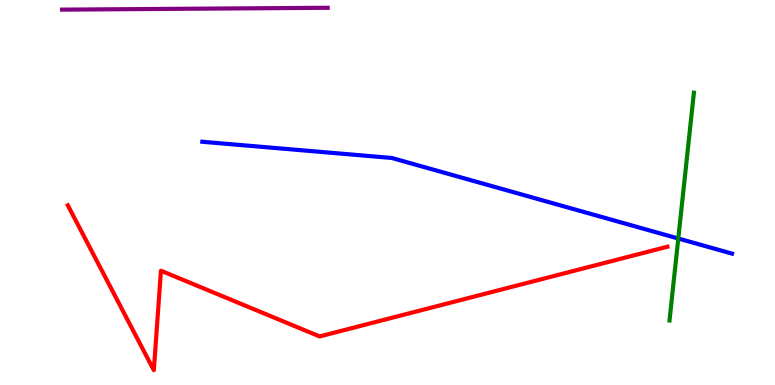[{'lines': ['blue', 'red'], 'intersections': []}, {'lines': ['green', 'red'], 'intersections': []}, {'lines': ['purple', 'red'], 'intersections': []}, {'lines': ['blue', 'green'], 'intersections': [{'x': 8.75, 'y': 3.8}]}, {'lines': ['blue', 'purple'], 'intersections': []}, {'lines': ['green', 'purple'], 'intersections': []}]